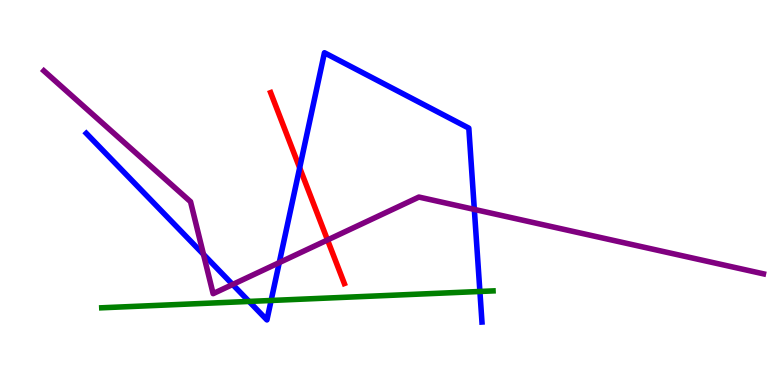[{'lines': ['blue', 'red'], 'intersections': [{'x': 3.87, 'y': 5.64}]}, {'lines': ['green', 'red'], 'intersections': []}, {'lines': ['purple', 'red'], 'intersections': [{'x': 4.23, 'y': 3.77}]}, {'lines': ['blue', 'green'], 'intersections': [{'x': 3.21, 'y': 2.17}, {'x': 3.5, 'y': 2.2}, {'x': 6.19, 'y': 2.43}]}, {'lines': ['blue', 'purple'], 'intersections': [{'x': 2.63, 'y': 3.39}, {'x': 3.0, 'y': 2.61}, {'x': 3.6, 'y': 3.18}, {'x': 6.12, 'y': 4.56}]}, {'lines': ['green', 'purple'], 'intersections': []}]